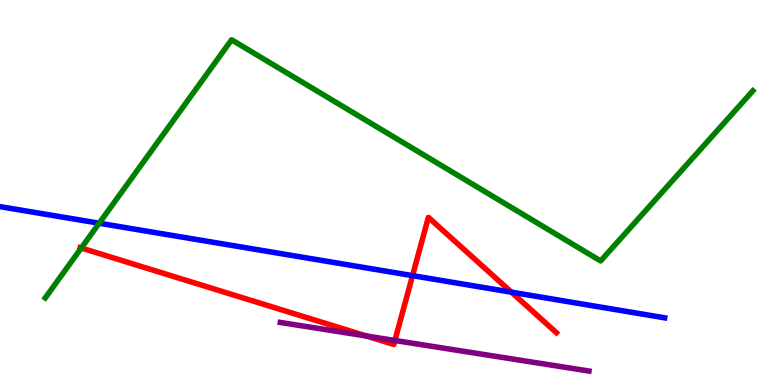[{'lines': ['blue', 'red'], 'intersections': [{'x': 5.32, 'y': 2.84}, {'x': 6.6, 'y': 2.41}]}, {'lines': ['green', 'red'], 'intersections': [{'x': 1.05, 'y': 3.56}]}, {'lines': ['purple', 'red'], 'intersections': [{'x': 4.73, 'y': 1.27}, {'x': 5.1, 'y': 1.16}]}, {'lines': ['blue', 'green'], 'intersections': [{'x': 1.28, 'y': 4.2}]}, {'lines': ['blue', 'purple'], 'intersections': []}, {'lines': ['green', 'purple'], 'intersections': []}]